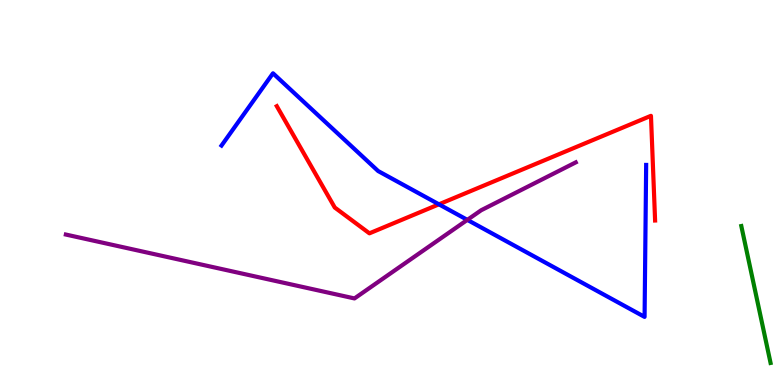[{'lines': ['blue', 'red'], 'intersections': [{'x': 5.66, 'y': 4.69}]}, {'lines': ['green', 'red'], 'intersections': []}, {'lines': ['purple', 'red'], 'intersections': []}, {'lines': ['blue', 'green'], 'intersections': []}, {'lines': ['blue', 'purple'], 'intersections': [{'x': 6.03, 'y': 4.29}]}, {'lines': ['green', 'purple'], 'intersections': []}]